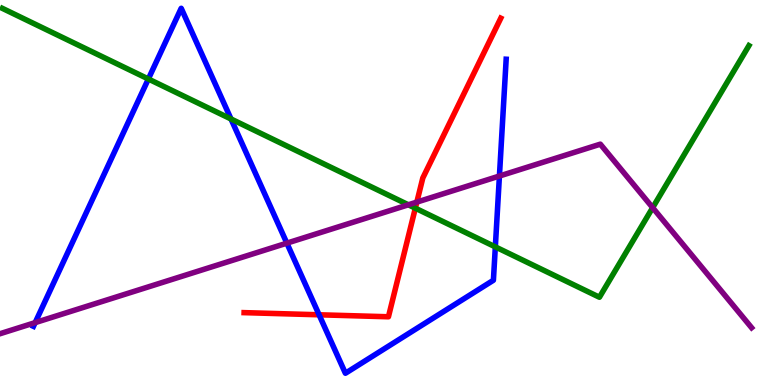[{'lines': ['blue', 'red'], 'intersections': [{'x': 4.12, 'y': 1.82}]}, {'lines': ['green', 'red'], 'intersections': [{'x': 5.36, 'y': 4.59}]}, {'lines': ['purple', 'red'], 'intersections': [{'x': 5.38, 'y': 4.75}]}, {'lines': ['blue', 'green'], 'intersections': [{'x': 1.91, 'y': 7.95}, {'x': 2.98, 'y': 6.91}, {'x': 6.39, 'y': 3.59}]}, {'lines': ['blue', 'purple'], 'intersections': [{'x': 0.454, 'y': 1.62}, {'x': 3.7, 'y': 3.68}, {'x': 6.44, 'y': 5.43}]}, {'lines': ['green', 'purple'], 'intersections': [{'x': 5.27, 'y': 4.68}, {'x': 8.42, 'y': 4.61}]}]